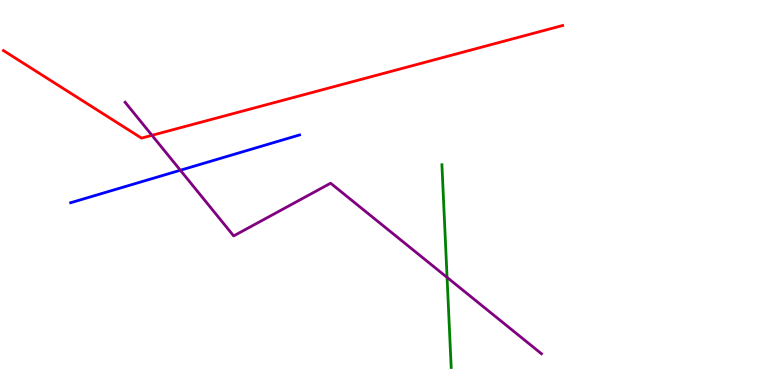[{'lines': ['blue', 'red'], 'intersections': []}, {'lines': ['green', 'red'], 'intersections': []}, {'lines': ['purple', 'red'], 'intersections': [{'x': 1.96, 'y': 6.49}]}, {'lines': ['blue', 'green'], 'intersections': []}, {'lines': ['blue', 'purple'], 'intersections': [{'x': 2.33, 'y': 5.58}]}, {'lines': ['green', 'purple'], 'intersections': [{'x': 5.77, 'y': 2.79}]}]